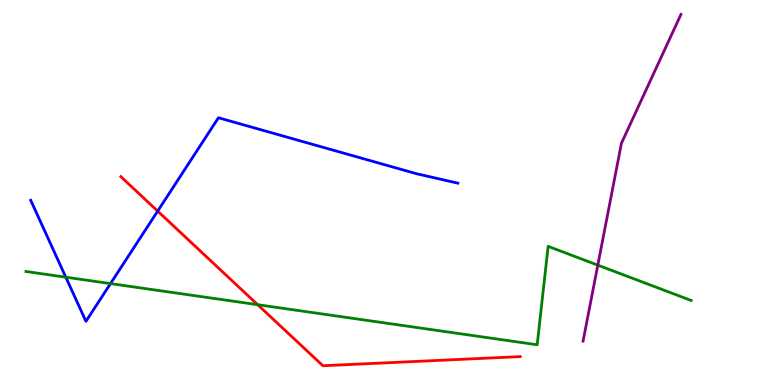[{'lines': ['blue', 'red'], 'intersections': [{'x': 2.03, 'y': 4.52}]}, {'lines': ['green', 'red'], 'intersections': [{'x': 3.32, 'y': 2.09}]}, {'lines': ['purple', 'red'], 'intersections': []}, {'lines': ['blue', 'green'], 'intersections': [{'x': 0.849, 'y': 2.8}, {'x': 1.43, 'y': 2.63}]}, {'lines': ['blue', 'purple'], 'intersections': []}, {'lines': ['green', 'purple'], 'intersections': [{'x': 7.71, 'y': 3.11}]}]